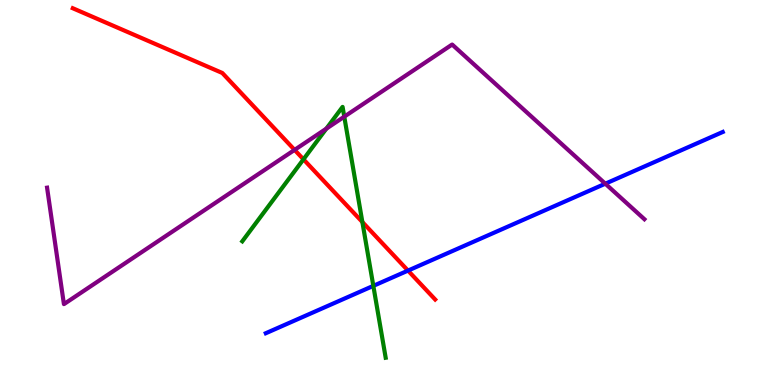[{'lines': ['blue', 'red'], 'intersections': [{'x': 5.26, 'y': 2.97}]}, {'lines': ['green', 'red'], 'intersections': [{'x': 3.92, 'y': 5.86}, {'x': 4.68, 'y': 4.23}]}, {'lines': ['purple', 'red'], 'intersections': [{'x': 3.8, 'y': 6.11}]}, {'lines': ['blue', 'green'], 'intersections': [{'x': 4.82, 'y': 2.57}]}, {'lines': ['blue', 'purple'], 'intersections': [{'x': 7.81, 'y': 5.23}]}, {'lines': ['green', 'purple'], 'intersections': [{'x': 4.21, 'y': 6.66}, {'x': 4.44, 'y': 6.97}]}]